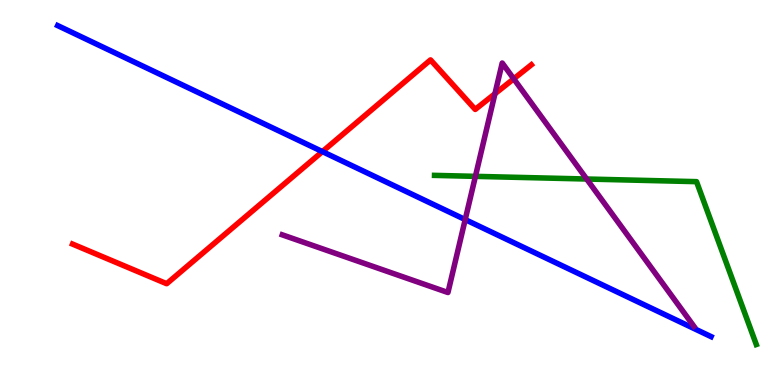[{'lines': ['blue', 'red'], 'intersections': [{'x': 4.16, 'y': 6.06}]}, {'lines': ['green', 'red'], 'intersections': []}, {'lines': ['purple', 'red'], 'intersections': [{'x': 6.39, 'y': 7.56}, {'x': 6.63, 'y': 7.95}]}, {'lines': ['blue', 'green'], 'intersections': []}, {'lines': ['blue', 'purple'], 'intersections': [{'x': 6.0, 'y': 4.3}]}, {'lines': ['green', 'purple'], 'intersections': [{'x': 6.13, 'y': 5.42}, {'x': 7.57, 'y': 5.35}]}]